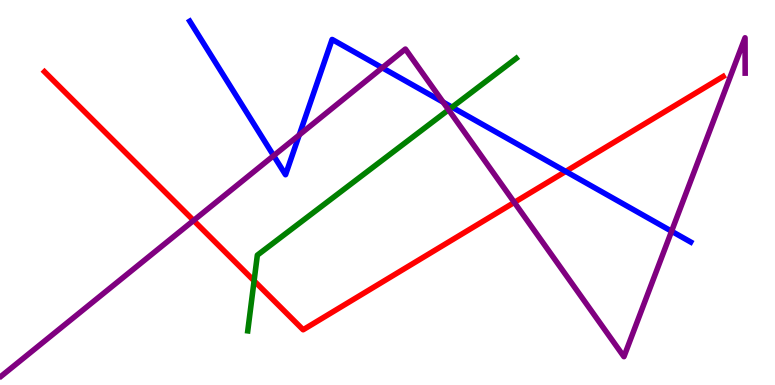[{'lines': ['blue', 'red'], 'intersections': [{'x': 7.3, 'y': 5.55}]}, {'lines': ['green', 'red'], 'intersections': [{'x': 3.28, 'y': 2.71}]}, {'lines': ['purple', 'red'], 'intersections': [{'x': 2.5, 'y': 4.27}, {'x': 6.64, 'y': 4.74}]}, {'lines': ['blue', 'green'], 'intersections': [{'x': 5.83, 'y': 7.22}]}, {'lines': ['blue', 'purple'], 'intersections': [{'x': 3.53, 'y': 5.96}, {'x': 3.86, 'y': 6.49}, {'x': 4.93, 'y': 8.24}, {'x': 5.72, 'y': 7.35}, {'x': 8.67, 'y': 3.99}]}, {'lines': ['green', 'purple'], 'intersections': [{'x': 5.79, 'y': 7.15}]}]